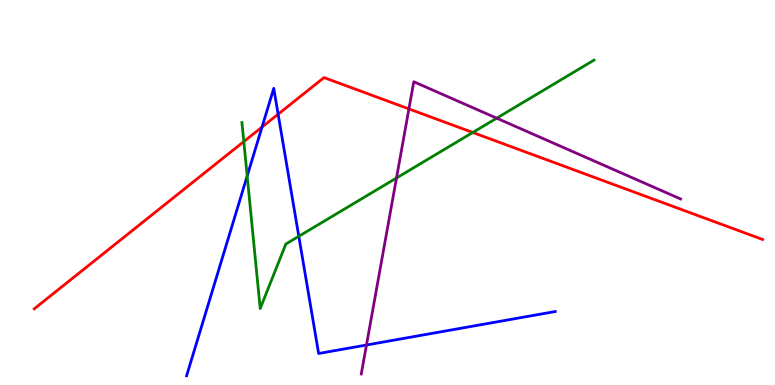[{'lines': ['blue', 'red'], 'intersections': [{'x': 3.38, 'y': 6.7}, {'x': 3.59, 'y': 7.03}]}, {'lines': ['green', 'red'], 'intersections': [{'x': 3.15, 'y': 6.32}, {'x': 6.1, 'y': 6.56}]}, {'lines': ['purple', 'red'], 'intersections': [{'x': 5.28, 'y': 7.17}]}, {'lines': ['blue', 'green'], 'intersections': [{'x': 3.19, 'y': 5.43}, {'x': 3.86, 'y': 3.86}]}, {'lines': ['blue', 'purple'], 'intersections': [{'x': 4.73, 'y': 1.04}]}, {'lines': ['green', 'purple'], 'intersections': [{'x': 5.12, 'y': 5.38}, {'x': 6.41, 'y': 6.93}]}]